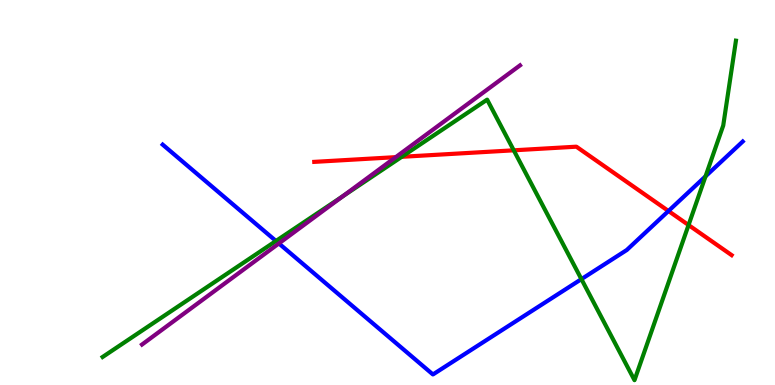[{'lines': ['blue', 'red'], 'intersections': [{'x': 8.63, 'y': 4.52}]}, {'lines': ['green', 'red'], 'intersections': [{'x': 5.18, 'y': 5.93}, {'x': 6.63, 'y': 6.1}, {'x': 8.88, 'y': 4.15}]}, {'lines': ['purple', 'red'], 'intersections': [{'x': 5.11, 'y': 5.92}]}, {'lines': ['blue', 'green'], 'intersections': [{'x': 3.56, 'y': 3.74}, {'x': 7.5, 'y': 2.75}, {'x': 9.1, 'y': 5.42}]}, {'lines': ['blue', 'purple'], 'intersections': [{'x': 3.6, 'y': 3.68}]}, {'lines': ['green', 'purple'], 'intersections': [{'x': 4.42, 'y': 4.9}]}]